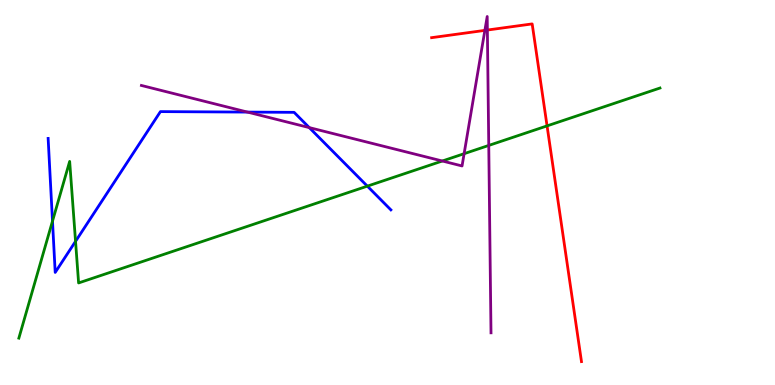[{'lines': ['blue', 'red'], 'intersections': []}, {'lines': ['green', 'red'], 'intersections': [{'x': 7.06, 'y': 6.73}]}, {'lines': ['purple', 'red'], 'intersections': [{'x': 6.26, 'y': 9.21}, {'x': 6.29, 'y': 9.22}]}, {'lines': ['blue', 'green'], 'intersections': [{'x': 0.677, 'y': 4.26}, {'x': 0.975, 'y': 3.73}, {'x': 4.74, 'y': 5.17}]}, {'lines': ['blue', 'purple'], 'intersections': [{'x': 3.19, 'y': 7.09}, {'x': 3.99, 'y': 6.69}]}, {'lines': ['green', 'purple'], 'intersections': [{'x': 5.71, 'y': 5.82}, {'x': 5.99, 'y': 6.01}, {'x': 6.31, 'y': 6.22}]}]